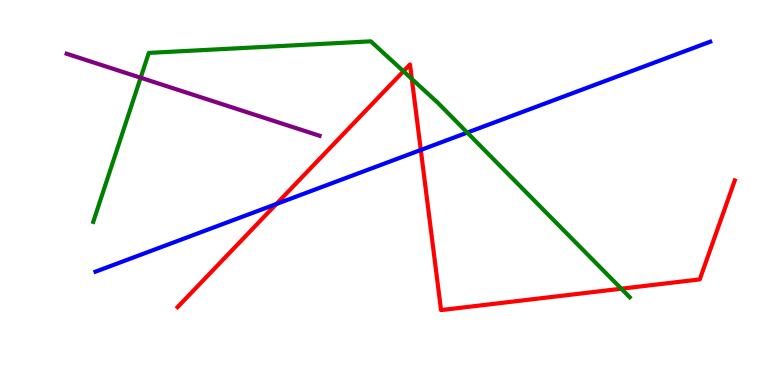[{'lines': ['blue', 'red'], 'intersections': [{'x': 3.57, 'y': 4.7}, {'x': 5.43, 'y': 6.1}]}, {'lines': ['green', 'red'], 'intersections': [{'x': 5.21, 'y': 8.15}, {'x': 5.31, 'y': 7.95}, {'x': 8.02, 'y': 2.5}]}, {'lines': ['purple', 'red'], 'intersections': []}, {'lines': ['blue', 'green'], 'intersections': [{'x': 6.03, 'y': 6.56}]}, {'lines': ['blue', 'purple'], 'intersections': []}, {'lines': ['green', 'purple'], 'intersections': [{'x': 1.81, 'y': 7.98}]}]